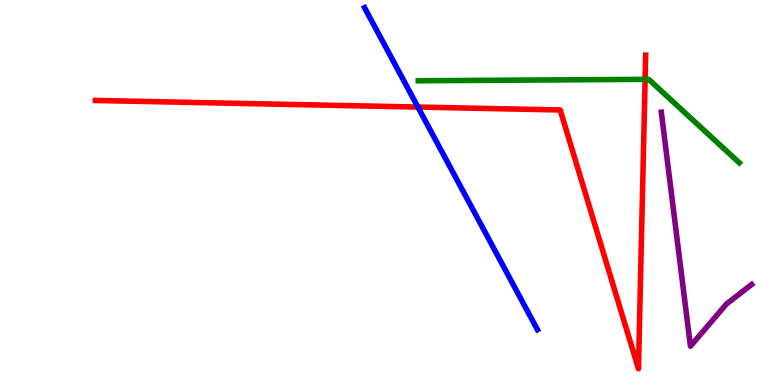[{'lines': ['blue', 'red'], 'intersections': [{'x': 5.39, 'y': 7.22}]}, {'lines': ['green', 'red'], 'intersections': [{'x': 8.32, 'y': 7.94}]}, {'lines': ['purple', 'red'], 'intersections': []}, {'lines': ['blue', 'green'], 'intersections': []}, {'lines': ['blue', 'purple'], 'intersections': []}, {'lines': ['green', 'purple'], 'intersections': []}]